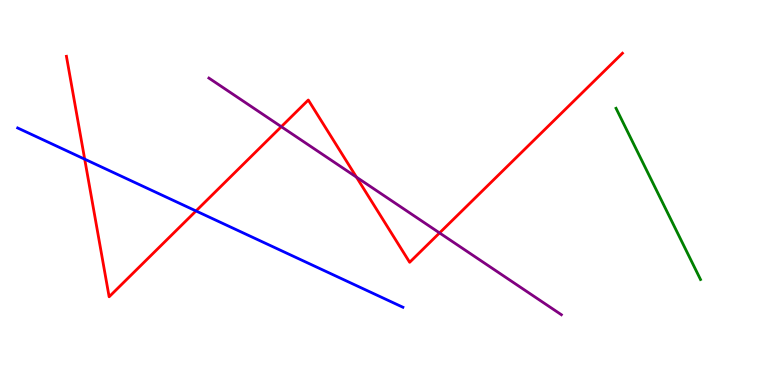[{'lines': ['blue', 'red'], 'intersections': [{'x': 1.09, 'y': 5.87}, {'x': 2.53, 'y': 4.52}]}, {'lines': ['green', 'red'], 'intersections': []}, {'lines': ['purple', 'red'], 'intersections': [{'x': 3.63, 'y': 6.71}, {'x': 4.6, 'y': 5.4}, {'x': 5.67, 'y': 3.95}]}, {'lines': ['blue', 'green'], 'intersections': []}, {'lines': ['blue', 'purple'], 'intersections': []}, {'lines': ['green', 'purple'], 'intersections': []}]